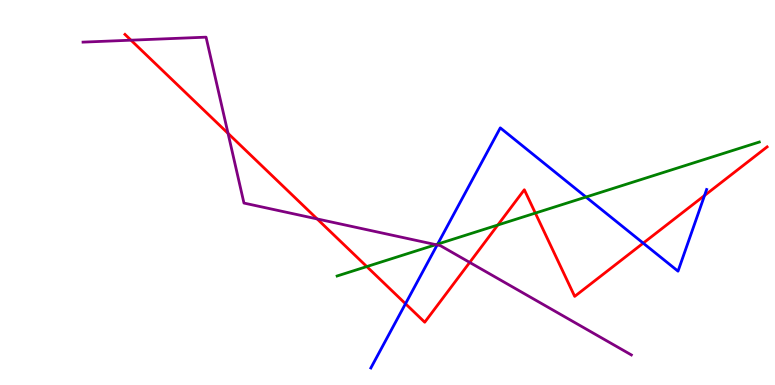[{'lines': ['blue', 'red'], 'intersections': [{'x': 5.23, 'y': 2.11}, {'x': 8.3, 'y': 3.68}, {'x': 9.09, 'y': 4.92}]}, {'lines': ['green', 'red'], 'intersections': [{'x': 4.73, 'y': 3.08}, {'x': 6.42, 'y': 4.16}, {'x': 6.91, 'y': 4.47}]}, {'lines': ['purple', 'red'], 'intersections': [{'x': 1.69, 'y': 8.96}, {'x': 2.94, 'y': 6.54}, {'x': 4.09, 'y': 4.31}, {'x': 6.06, 'y': 3.18}]}, {'lines': ['blue', 'green'], 'intersections': [{'x': 5.65, 'y': 3.66}, {'x': 7.56, 'y': 4.88}]}, {'lines': ['blue', 'purple'], 'intersections': [{'x': 5.64, 'y': 3.64}]}, {'lines': ['green', 'purple'], 'intersections': [{'x': 5.62, 'y': 3.65}]}]